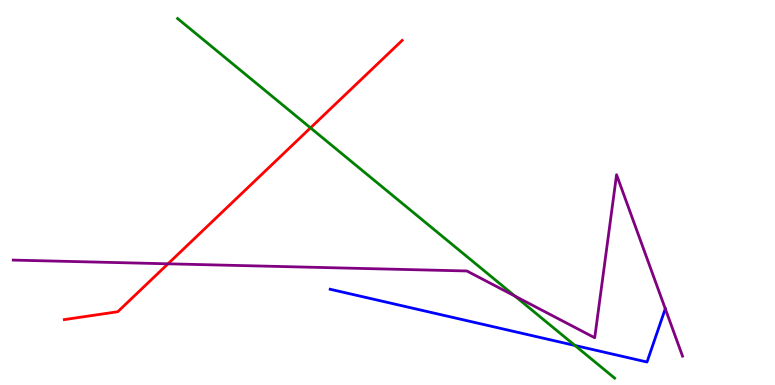[{'lines': ['blue', 'red'], 'intersections': []}, {'lines': ['green', 'red'], 'intersections': [{'x': 4.01, 'y': 6.68}]}, {'lines': ['purple', 'red'], 'intersections': [{'x': 2.17, 'y': 3.15}]}, {'lines': ['blue', 'green'], 'intersections': [{'x': 7.42, 'y': 1.03}]}, {'lines': ['blue', 'purple'], 'intersections': [{'x': 8.58, 'y': 1.98}]}, {'lines': ['green', 'purple'], 'intersections': [{'x': 6.64, 'y': 2.31}]}]